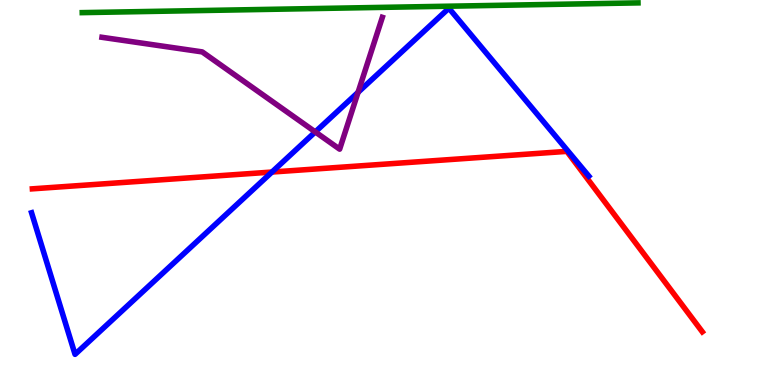[{'lines': ['blue', 'red'], 'intersections': [{'x': 3.51, 'y': 5.53}]}, {'lines': ['green', 'red'], 'intersections': []}, {'lines': ['purple', 'red'], 'intersections': []}, {'lines': ['blue', 'green'], 'intersections': []}, {'lines': ['blue', 'purple'], 'intersections': [{'x': 4.07, 'y': 6.57}, {'x': 4.62, 'y': 7.6}]}, {'lines': ['green', 'purple'], 'intersections': []}]